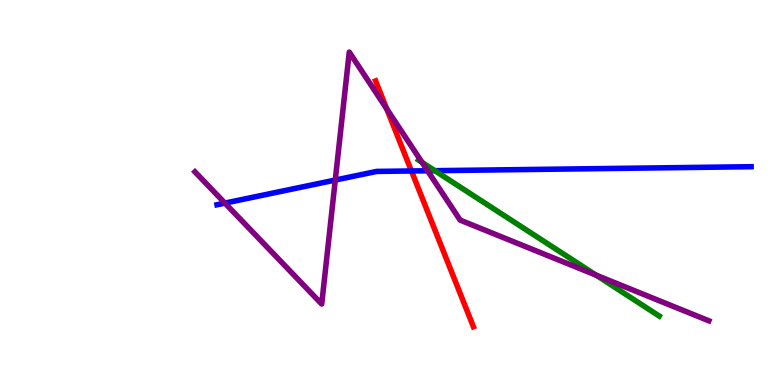[{'lines': ['blue', 'red'], 'intersections': [{'x': 5.31, 'y': 5.56}]}, {'lines': ['green', 'red'], 'intersections': []}, {'lines': ['purple', 'red'], 'intersections': [{'x': 4.99, 'y': 7.17}]}, {'lines': ['blue', 'green'], 'intersections': [{'x': 5.61, 'y': 5.57}]}, {'lines': ['blue', 'purple'], 'intersections': [{'x': 2.9, 'y': 4.72}, {'x': 4.33, 'y': 5.32}, {'x': 5.52, 'y': 5.56}]}, {'lines': ['green', 'purple'], 'intersections': [{'x': 5.45, 'y': 5.78}, {'x': 7.69, 'y': 2.85}]}]